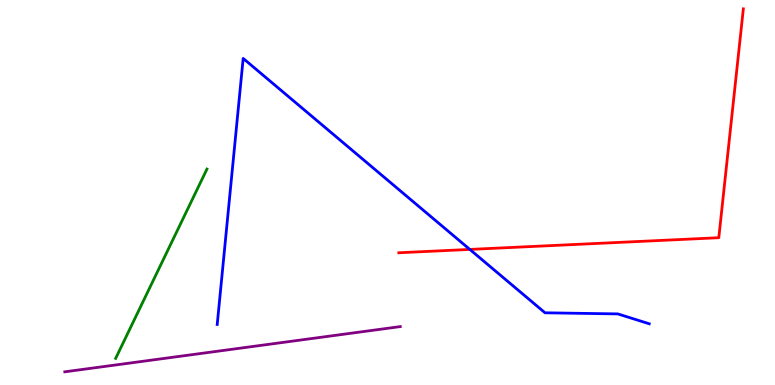[{'lines': ['blue', 'red'], 'intersections': [{'x': 6.06, 'y': 3.52}]}, {'lines': ['green', 'red'], 'intersections': []}, {'lines': ['purple', 'red'], 'intersections': []}, {'lines': ['blue', 'green'], 'intersections': []}, {'lines': ['blue', 'purple'], 'intersections': []}, {'lines': ['green', 'purple'], 'intersections': []}]